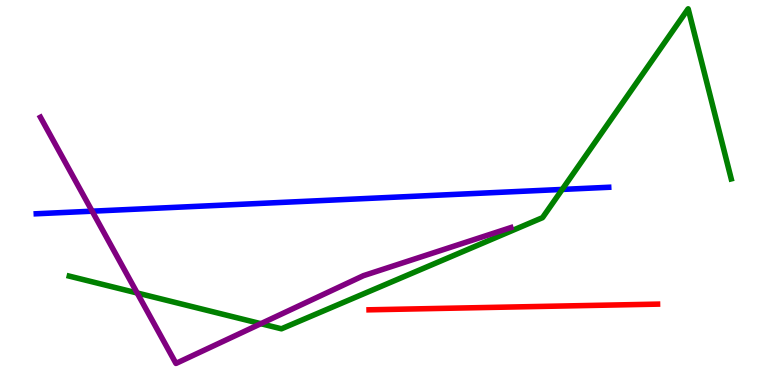[{'lines': ['blue', 'red'], 'intersections': []}, {'lines': ['green', 'red'], 'intersections': []}, {'lines': ['purple', 'red'], 'intersections': []}, {'lines': ['blue', 'green'], 'intersections': [{'x': 7.25, 'y': 5.08}]}, {'lines': ['blue', 'purple'], 'intersections': [{'x': 1.19, 'y': 4.51}]}, {'lines': ['green', 'purple'], 'intersections': [{'x': 1.77, 'y': 2.39}, {'x': 3.37, 'y': 1.59}]}]